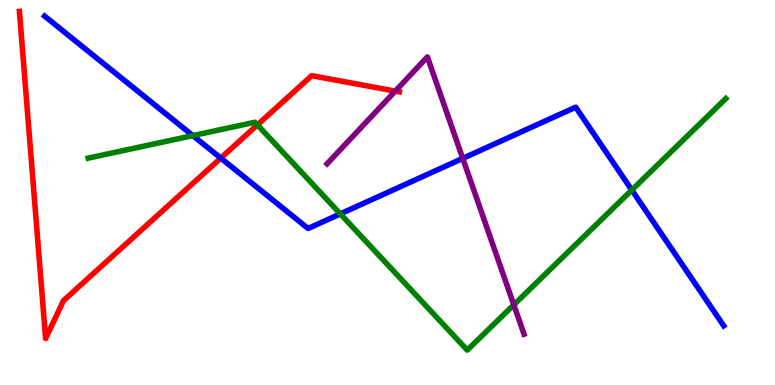[{'lines': ['blue', 'red'], 'intersections': [{'x': 2.85, 'y': 5.89}]}, {'lines': ['green', 'red'], 'intersections': [{'x': 3.32, 'y': 6.76}]}, {'lines': ['purple', 'red'], 'intersections': [{'x': 5.1, 'y': 7.63}]}, {'lines': ['blue', 'green'], 'intersections': [{'x': 2.49, 'y': 6.48}, {'x': 4.39, 'y': 4.44}, {'x': 8.15, 'y': 5.06}]}, {'lines': ['blue', 'purple'], 'intersections': [{'x': 5.97, 'y': 5.89}]}, {'lines': ['green', 'purple'], 'intersections': [{'x': 6.63, 'y': 2.08}]}]